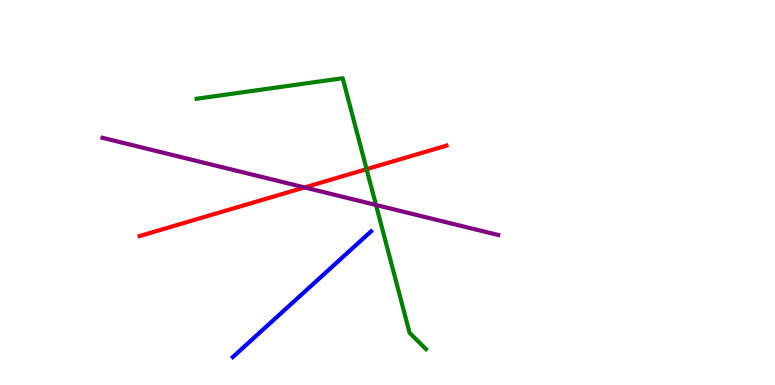[{'lines': ['blue', 'red'], 'intersections': []}, {'lines': ['green', 'red'], 'intersections': [{'x': 4.73, 'y': 5.61}]}, {'lines': ['purple', 'red'], 'intersections': [{'x': 3.93, 'y': 5.13}]}, {'lines': ['blue', 'green'], 'intersections': []}, {'lines': ['blue', 'purple'], 'intersections': []}, {'lines': ['green', 'purple'], 'intersections': [{'x': 4.85, 'y': 4.68}]}]